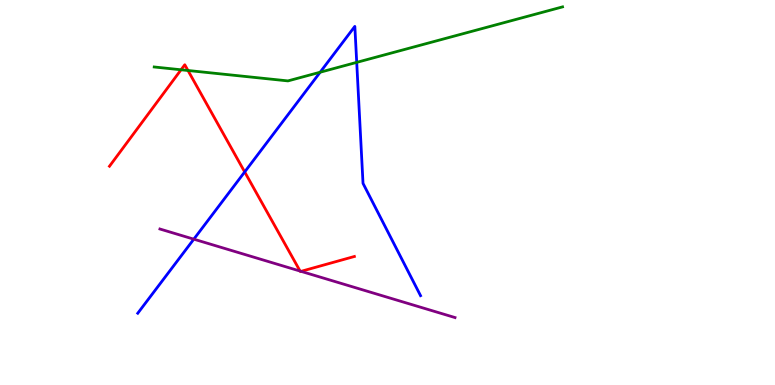[{'lines': ['blue', 'red'], 'intersections': [{'x': 3.16, 'y': 5.53}]}, {'lines': ['green', 'red'], 'intersections': [{'x': 2.34, 'y': 8.19}, {'x': 2.43, 'y': 8.17}]}, {'lines': ['purple', 'red'], 'intersections': [{'x': 3.87, 'y': 2.96}, {'x': 3.88, 'y': 2.95}]}, {'lines': ['blue', 'green'], 'intersections': [{'x': 4.13, 'y': 8.12}, {'x': 4.6, 'y': 8.38}]}, {'lines': ['blue', 'purple'], 'intersections': [{'x': 2.5, 'y': 3.79}]}, {'lines': ['green', 'purple'], 'intersections': []}]